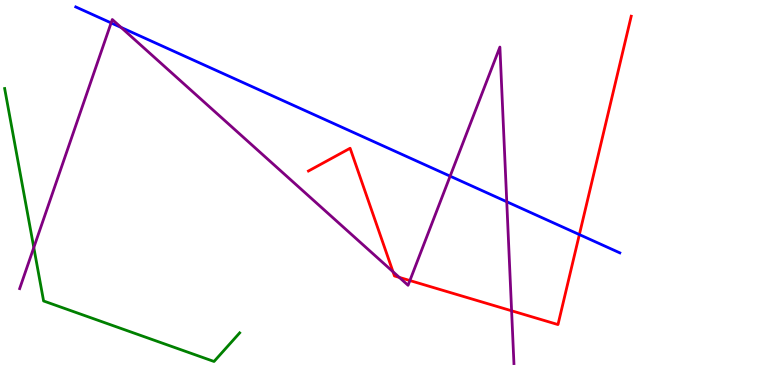[{'lines': ['blue', 'red'], 'intersections': [{'x': 7.48, 'y': 3.91}]}, {'lines': ['green', 'red'], 'intersections': []}, {'lines': ['purple', 'red'], 'intersections': [{'x': 5.07, 'y': 2.94}, {'x': 5.15, 'y': 2.79}, {'x': 5.29, 'y': 2.71}, {'x': 6.6, 'y': 1.93}]}, {'lines': ['blue', 'green'], 'intersections': []}, {'lines': ['blue', 'purple'], 'intersections': [{'x': 1.43, 'y': 9.4}, {'x': 1.56, 'y': 9.29}, {'x': 5.81, 'y': 5.42}, {'x': 6.54, 'y': 4.76}]}, {'lines': ['green', 'purple'], 'intersections': [{'x': 0.436, 'y': 3.57}]}]